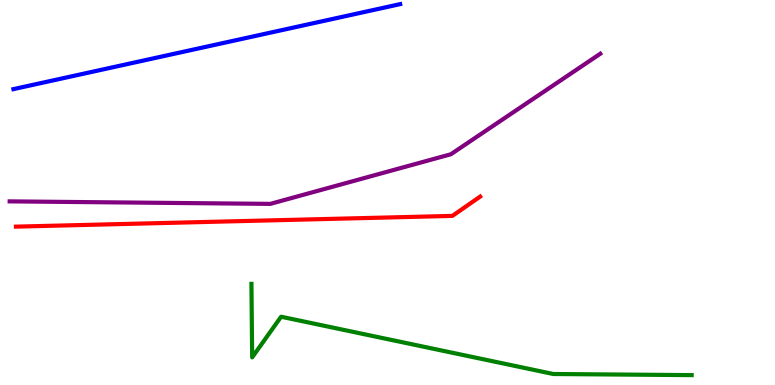[{'lines': ['blue', 'red'], 'intersections': []}, {'lines': ['green', 'red'], 'intersections': []}, {'lines': ['purple', 'red'], 'intersections': []}, {'lines': ['blue', 'green'], 'intersections': []}, {'lines': ['blue', 'purple'], 'intersections': []}, {'lines': ['green', 'purple'], 'intersections': []}]